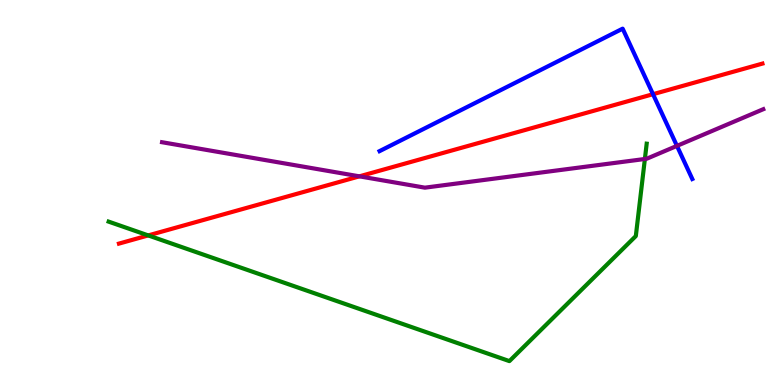[{'lines': ['blue', 'red'], 'intersections': [{'x': 8.43, 'y': 7.55}]}, {'lines': ['green', 'red'], 'intersections': [{'x': 1.91, 'y': 3.89}]}, {'lines': ['purple', 'red'], 'intersections': [{'x': 4.64, 'y': 5.42}]}, {'lines': ['blue', 'green'], 'intersections': []}, {'lines': ['blue', 'purple'], 'intersections': [{'x': 8.73, 'y': 6.21}]}, {'lines': ['green', 'purple'], 'intersections': [{'x': 8.32, 'y': 5.87}]}]